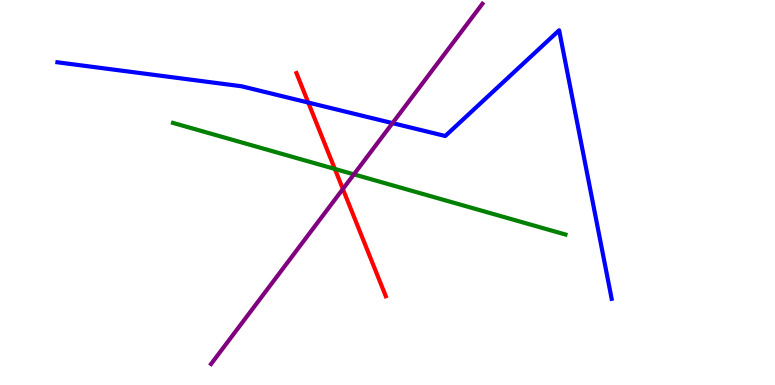[{'lines': ['blue', 'red'], 'intersections': [{'x': 3.98, 'y': 7.34}]}, {'lines': ['green', 'red'], 'intersections': [{'x': 4.32, 'y': 5.61}]}, {'lines': ['purple', 'red'], 'intersections': [{'x': 4.42, 'y': 5.09}]}, {'lines': ['blue', 'green'], 'intersections': []}, {'lines': ['blue', 'purple'], 'intersections': [{'x': 5.06, 'y': 6.8}]}, {'lines': ['green', 'purple'], 'intersections': [{'x': 4.57, 'y': 5.47}]}]